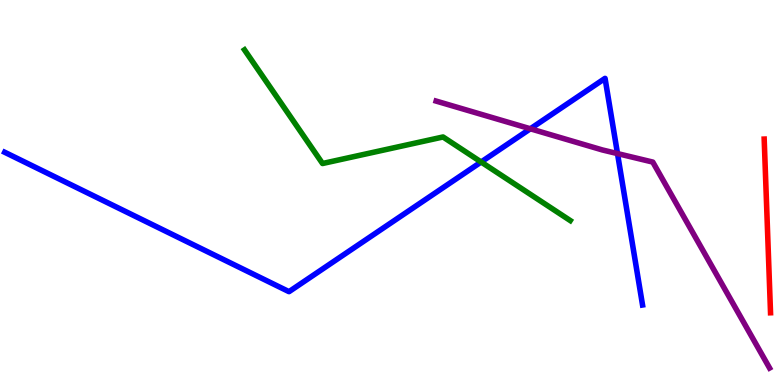[{'lines': ['blue', 'red'], 'intersections': []}, {'lines': ['green', 'red'], 'intersections': []}, {'lines': ['purple', 'red'], 'intersections': []}, {'lines': ['blue', 'green'], 'intersections': [{'x': 6.21, 'y': 5.79}]}, {'lines': ['blue', 'purple'], 'intersections': [{'x': 6.84, 'y': 6.66}, {'x': 7.97, 'y': 6.01}]}, {'lines': ['green', 'purple'], 'intersections': []}]